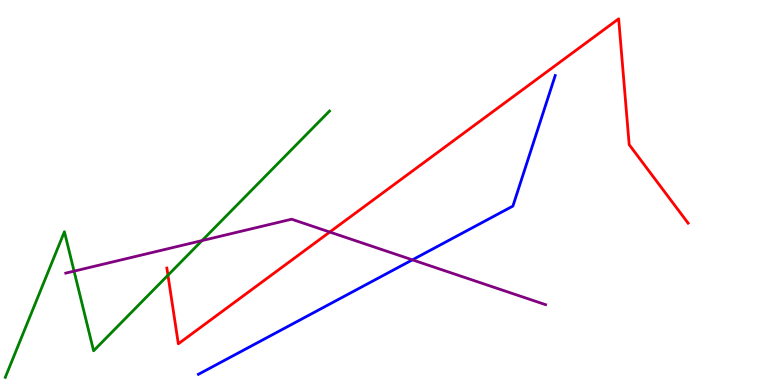[{'lines': ['blue', 'red'], 'intersections': []}, {'lines': ['green', 'red'], 'intersections': [{'x': 2.17, 'y': 2.85}]}, {'lines': ['purple', 'red'], 'intersections': [{'x': 4.25, 'y': 3.97}]}, {'lines': ['blue', 'green'], 'intersections': []}, {'lines': ['blue', 'purple'], 'intersections': [{'x': 5.32, 'y': 3.25}]}, {'lines': ['green', 'purple'], 'intersections': [{'x': 0.956, 'y': 2.96}, {'x': 2.61, 'y': 3.75}]}]